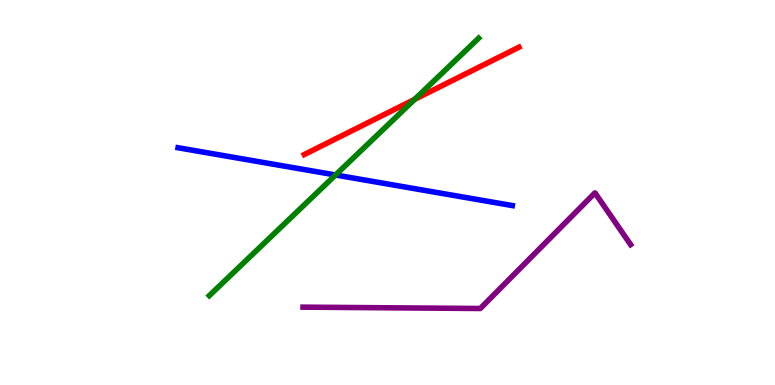[{'lines': ['blue', 'red'], 'intersections': []}, {'lines': ['green', 'red'], 'intersections': [{'x': 5.35, 'y': 7.42}]}, {'lines': ['purple', 'red'], 'intersections': []}, {'lines': ['blue', 'green'], 'intersections': [{'x': 4.33, 'y': 5.45}]}, {'lines': ['blue', 'purple'], 'intersections': []}, {'lines': ['green', 'purple'], 'intersections': []}]